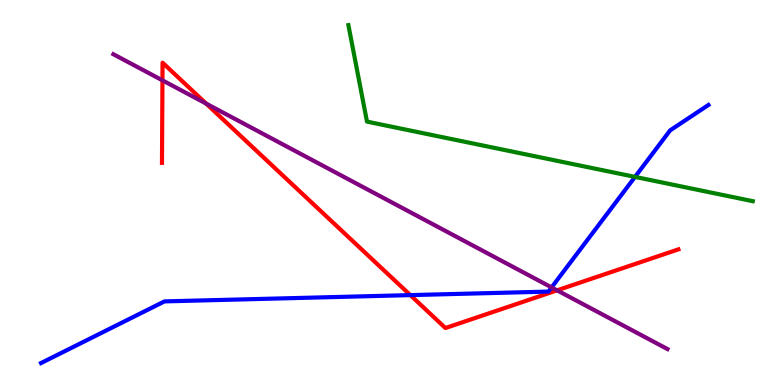[{'lines': ['blue', 'red'], 'intersections': [{'x': 5.29, 'y': 2.33}]}, {'lines': ['green', 'red'], 'intersections': []}, {'lines': ['purple', 'red'], 'intersections': [{'x': 2.1, 'y': 7.91}, {'x': 2.66, 'y': 7.31}, {'x': 7.19, 'y': 2.46}]}, {'lines': ['blue', 'green'], 'intersections': [{'x': 8.19, 'y': 5.41}]}, {'lines': ['blue', 'purple'], 'intersections': [{'x': 7.12, 'y': 2.53}]}, {'lines': ['green', 'purple'], 'intersections': []}]